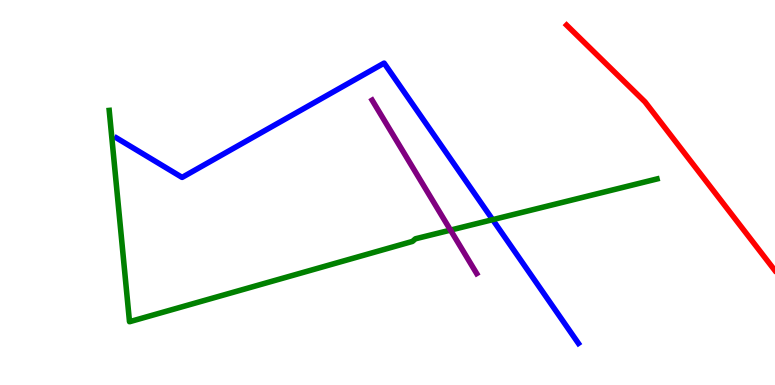[{'lines': ['blue', 'red'], 'intersections': []}, {'lines': ['green', 'red'], 'intersections': []}, {'lines': ['purple', 'red'], 'intersections': []}, {'lines': ['blue', 'green'], 'intersections': [{'x': 6.36, 'y': 4.29}]}, {'lines': ['blue', 'purple'], 'intersections': []}, {'lines': ['green', 'purple'], 'intersections': [{'x': 5.81, 'y': 4.02}]}]